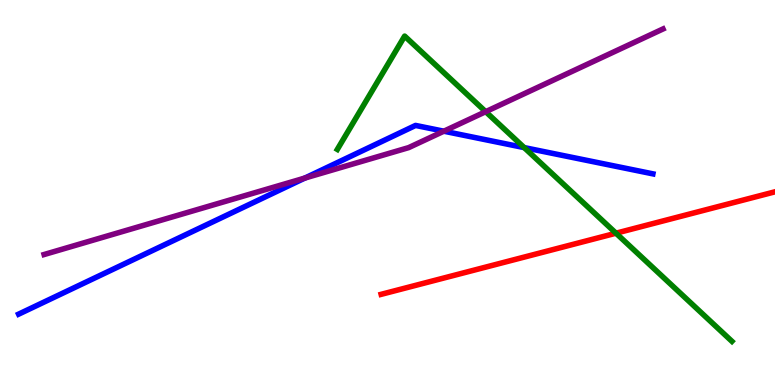[{'lines': ['blue', 'red'], 'intersections': []}, {'lines': ['green', 'red'], 'intersections': [{'x': 7.95, 'y': 3.94}]}, {'lines': ['purple', 'red'], 'intersections': []}, {'lines': ['blue', 'green'], 'intersections': [{'x': 6.76, 'y': 6.17}]}, {'lines': ['blue', 'purple'], 'intersections': [{'x': 3.93, 'y': 5.38}, {'x': 5.73, 'y': 6.59}]}, {'lines': ['green', 'purple'], 'intersections': [{'x': 6.27, 'y': 7.1}]}]